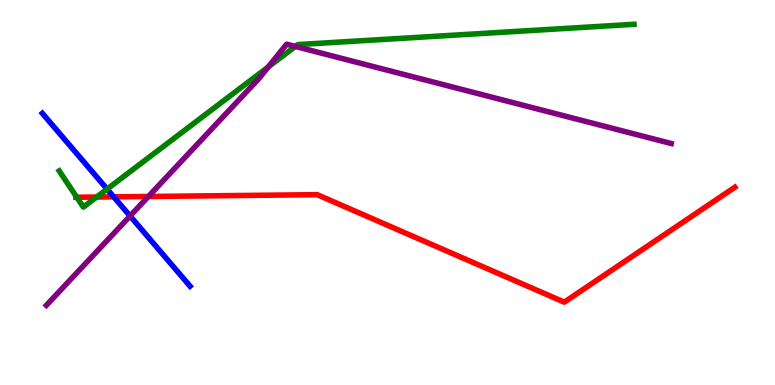[{'lines': ['blue', 'red'], 'intersections': [{'x': 1.47, 'y': 4.89}]}, {'lines': ['green', 'red'], 'intersections': [{'x': 0.991, 'y': 4.88}, {'x': 1.25, 'y': 4.88}]}, {'lines': ['purple', 'red'], 'intersections': [{'x': 1.91, 'y': 4.9}]}, {'lines': ['blue', 'green'], 'intersections': [{'x': 1.38, 'y': 5.09}]}, {'lines': ['blue', 'purple'], 'intersections': [{'x': 1.68, 'y': 4.39}]}, {'lines': ['green', 'purple'], 'intersections': [{'x': 3.46, 'y': 8.26}, {'x': 3.81, 'y': 8.79}]}]